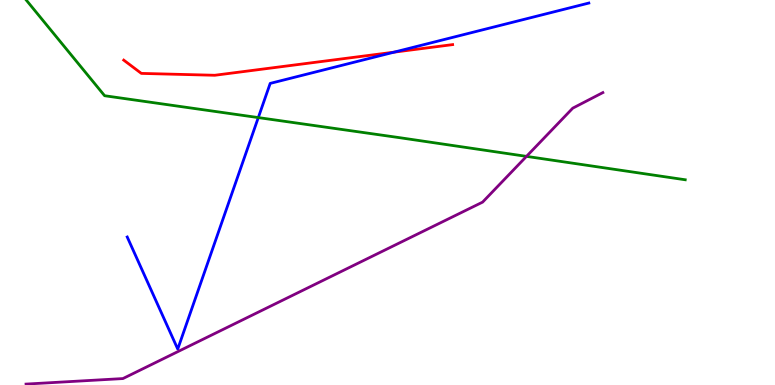[{'lines': ['blue', 'red'], 'intersections': [{'x': 5.09, 'y': 8.65}]}, {'lines': ['green', 'red'], 'intersections': []}, {'lines': ['purple', 'red'], 'intersections': []}, {'lines': ['blue', 'green'], 'intersections': [{'x': 3.33, 'y': 6.95}]}, {'lines': ['blue', 'purple'], 'intersections': []}, {'lines': ['green', 'purple'], 'intersections': [{'x': 6.79, 'y': 5.94}]}]